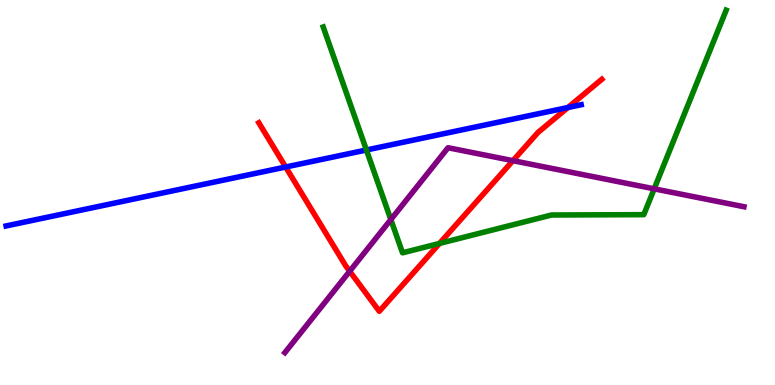[{'lines': ['blue', 'red'], 'intersections': [{'x': 3.69, 'y': 5.66}, {'x': 7.33, 'y': 7.21}]}, {'lines': ['green', 'red'], 'intersections': [{'x': 5.67, 'y': 3.68}]}, {'lines': ['purple', 'red'], 'intersections': [{'x': 4.51, 'y': 2.95}, {'x': 6.62, 'y': 5.83}]}, {'lines': ['blue', 'green'], 'intersections': [{'x': 4.73, 'y': 6.1}]}, {'lines': ['blue', 'purple'], 'intersections': []}, {'lines': ['green', 'purple'], 'intersections': [{'x': 5.04, 'y': 4.3}, {'x': 8.44, 'y': 5.1}]}]